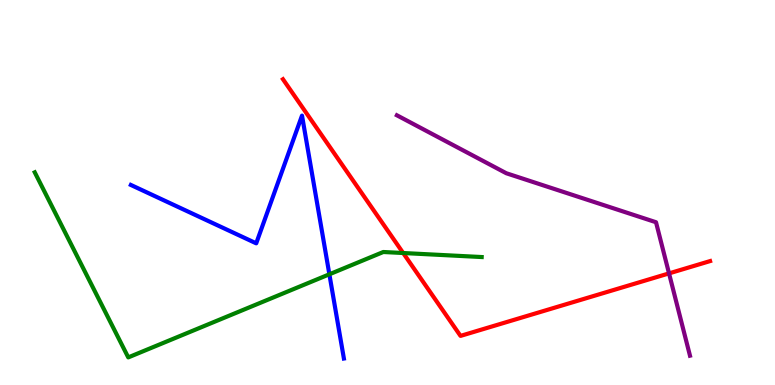[{'lines': ['blue', 'red'], 'intersections': []}, {'lines': ['green', 'red'], 'intersections': [{'x': 5.2, 'y': 3.43}]}, {'lines': ['purple', 'red'], 'intersections': [{'x': 8.63, 'y': 2.9}]}, {'lines': ['blue', 'green'], 'intersections': [{'x': 4.25, 'y': 2.88}]}, {'lines': ['blue', 'purple'], 'intersections': []}, {'lines': ['green', 'purple'], 'intersections': []}]